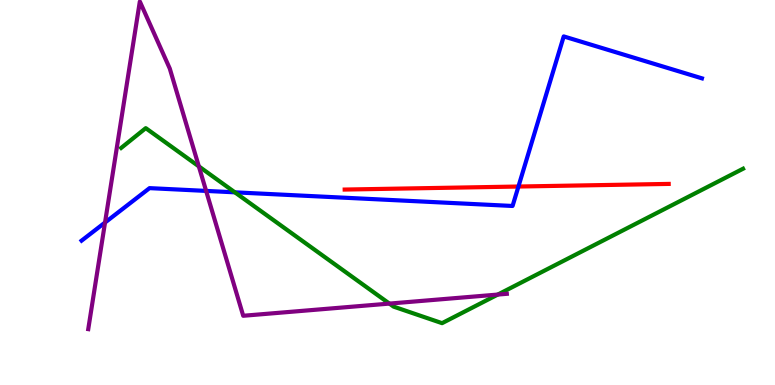[{'lines': ['blue', 'red'], 'intersections': [{'x': 6.69, 'y': 5.16}]}, {'lines': ['green', 'red'], 'intersections': []}, {'lines': ['purple', 'red'], 'intersections': []}, {'lines': ['blue', 'green'], 'intersections': [{'x': 3.03, 'y': 5.0}]}, {'lines': ['blue', 'purple'], 'intersections': [{'x': 1.36, 'y': 4.22}, {'x': 2.66, 'y': 5.04}]}, {'lines': ['green', 'purple'], 'intersections': [{'x': 2.57, 'y': 5.68}, {'x': 5.02, 'y': 2.11}, {'x': 6.42, 'y': 2.35}]}]